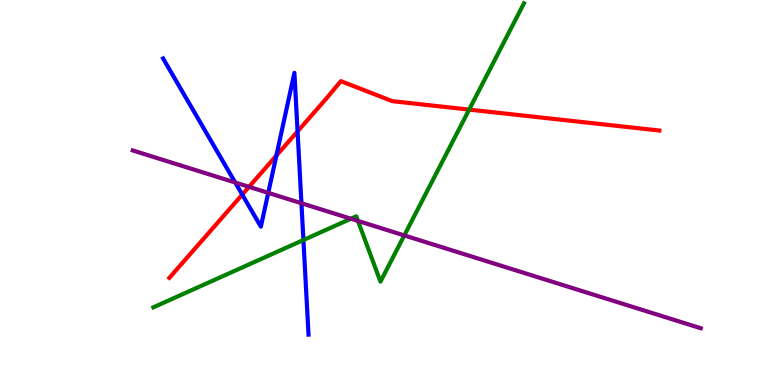[{'lines': ['blue', 'red'], 'intersections': [{'x': 3.13, 'y': 4.95}, {'x': 3.57, 'y': 5.96}, {'x': 3.84, 'y': 6.59}]}, {'lines': ['green', 'red'], 'intersections': [{'x': 6.05, 'y': 7.15}]}, {'lines': ['purple', 'red'], 'intersections': [{'x': 3.21, 'y': 5.15}]}, {'lines': ['blue', 'green'], 'intersections': [{'x': 3.92, 'y': 3.77}]}, {'lines': ['blue', 'purple'], 'intersections': [{'x': 3.03, 'y': 5.26}, {'x': 3.46, 'y': 4.99}, {'x': 3.89, 'y': 4.72}]}, {'lines': ['green', 'purple'], 'intersections': [{'x': 4.53, 'y': 4.32}, {'x': 4.62, 'y': 4.26}, {'x': 5.22, 'y': 3.88}]}]